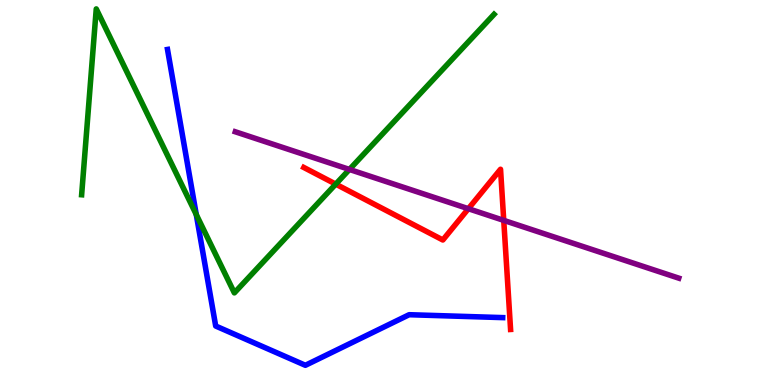[{'lines': ['blue', 'red'], 'intersections': []}, {'lines': ['green', 'red'], 'intersections': [{'x': 4.33, 'y': 5.22}]}, {'lines': ['purple', 'red'], 'intersections': [{'x': 6.04, 'y': 4.58}, {'x': 6.5, 'y': 4.28}]}, {'lines': ['blue', 'green'], 'intersections': [{'x': 2.53, 'y': 4.43}]}, {'lines': ['blue', 'purple'], 'intersections': []}, {'lines': ['green', 'purple'], 'intersections': [{'x': 4.51, 'y': 5.6}]}]